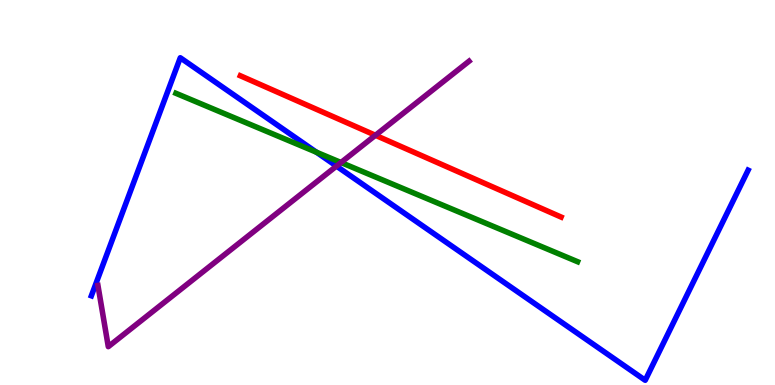[{'lines': ['blue', 'red'], 'intersections': []}, {'lines': ['green', 'red'], 'intersections': []}, {'lines': ['purple', 'red'], 'intersections': [{'x': 4.84, 'y': 6.49}]}, {'lines': ['blue', 'green'], 'intersections': [{'x': 4.08, 'y': 6.05}]}, {'lines': ['blue', 'purple'], 'intersections': [{'x': 4.34, 'y': 5.69}]}, {'lines': ['green', 'purple'], 'intersections': [{'x': 4.4, 'y': 5.78}]}]